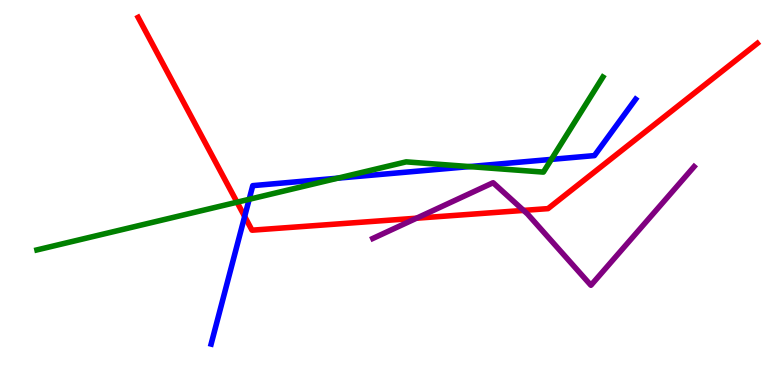[{'lines': ['blue', 'red'], 'intersections': [{'x': 3.16, 'y': 4.38}]}, {'lines': ['green', 'red'], 'intersections': [{'x': 3.06, 'y': 4.75}]}, {'lines': ['purple', 'red'], 'intersections': [{'x': 5.37, 'y': 4.33}, {'x': 6.76, 'y': 4.53}]}, {'lines': ['blue', 'green'], 'intersections': [{'x': 3.22, 'y': 4.82}, {'x': 4.36, 'y': 5.37}, {'x': 6.06, 'y': 5.67}, {'x': 7.11, 'y': 5.86}]}, {'lines': ['blue', 'purple'], 'intersections': []}, {'lines': ['green', 'purple'], 'intersections': []}]